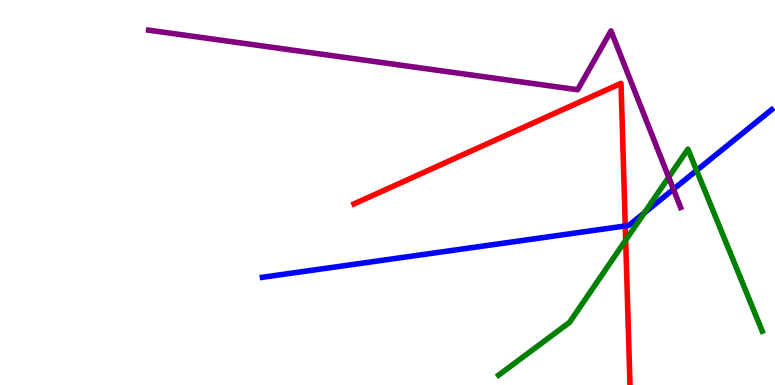[{'lines': ['blue', 'red'], 'intersections': [{'x': 8.07, 'y': 4.13}]}, {'lines': ['green', 'red'], 'intersections': [{'x': 8.07, 'y': 3.76}]}, {'lines': ['purple', 'red'], 'intersections': []}, {'lines': ['blue', 'green'], 'intersections': [{'x': 8.32, 'y': 4.47}, {'x': 8.99, 'y': 5.57}]}, {'lines': ['blue', 'purple'], 'intersections': [{'x': 8.69, 'y': 5.08}]}, {'lines': ['green', 'purple'], 'intersections': [{'x': 8.63, 'y': 5.4}]}]